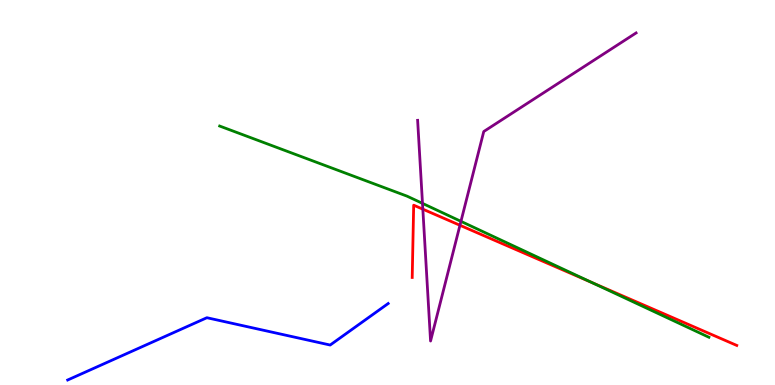[{'lines': ['blue', 'red'], 'intersections': []}, {'lines': ['green', 'red'], 'intersections': [{'x': 7.63, 'y': 2.66}]}, {'lines': ['purple', 'red'], 'intersections': [{'x': 5.46, 'y': 4.57}, {'x': 5.93, 'y': 4.15}]}, {'lines': ['blue', 'green'], 'intersections': []}, {'lines': ['blue', 'purple'], 'intersections': []}, {'lines': ['green', 'purple'], 'intersections': [{'x': 5.45, 'y': 4.72}, {'x': 5.95, 'y': 4.25}]}]